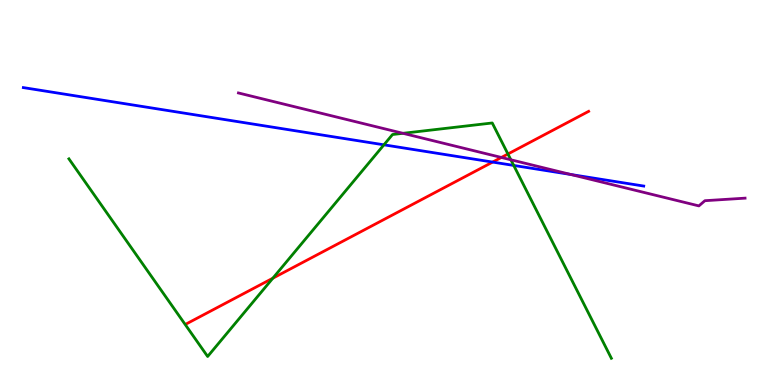[{'lines': ['blue', 'red'], 'intersections': [{'x': 6.36, 'y': 5.79}]}, {'lines': ['green', 'red'], 'intersections': [{'x': 3.52, 'y': 2.77}, {'x': 6.55, 'y': 6.0}]}, {'lines': ['purple', 'red'], 'intersections': [{'x': 6.47, 'y': 5.91}]}, {'lines': ['blue', 'green'], 'intersections': [{'x': 4.95, 'y': 6.24}, {'x': 6.63, 'y': 5.7}]}, {'lines': ['blue', 'purple'], 'intersections': [{'x': 7.37, 'y': 5.47}]}, {'lines': ['green', 'purple'], 'intersections': [{'x': 5.2, 'y': 6.54}, {'x': 6.59, 'y': 5.85}]}]